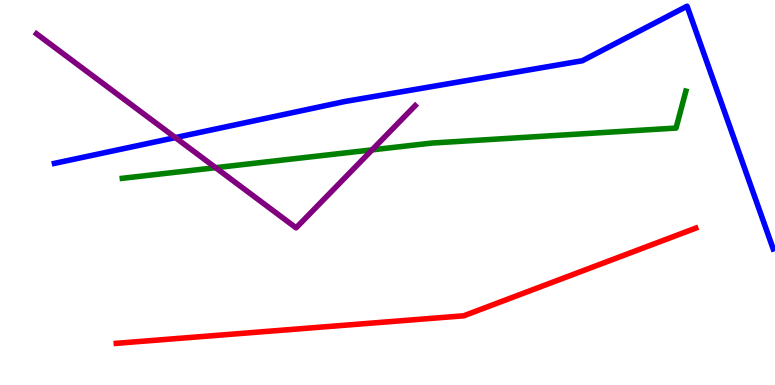[{'lines': ['blue', 'red'], 'intersections': []}, {'lines': ['green', 'red'], 'intersections': []}, {'lines': ['purple', 'red'], 'intersections': []}, {'lines': ['blue', 'green'], 'intersections': []}, {'lines': ['blue', 'purple'], 'intersections': [{'x': 2.26, 'y': 6.43}]}, {'lines': ['green', 'purple'], 'intersections': [{'x': 2.78, 'y': 5.64}, {'x': 4.8, 'y': 6.11}]}]